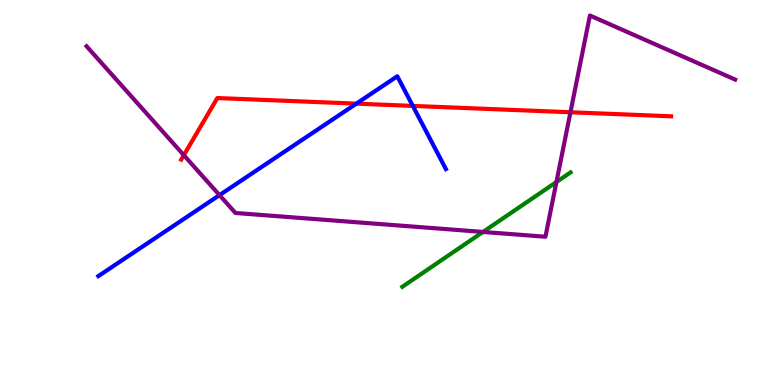[{'lines': ['blue', 'red'], 'intersections': [{'x': 4.6, 'y': 7.31}, {'x': 5.33, 'y': 7.25}]}, {'lines': ['green', 'red'], 'intersections': []}, {'lines': ['purple', 'red'], 'intersections': [{'x': 2.37, 'y': 5.97}, {'x': 7.36, 'y': 7.08}]}, {'lines': ['blue', 'green'], 'intersections': []}, {'lines': ['blue', 'purple'], 'intersections': [{'x': 2.83, 'y': 4.93}]}, {'lines': ['green', 'purple'], 'intersections': [{'x': 6.23, 'y': 3.98}, {'x': 7.18, 'y': 5.27}]}]